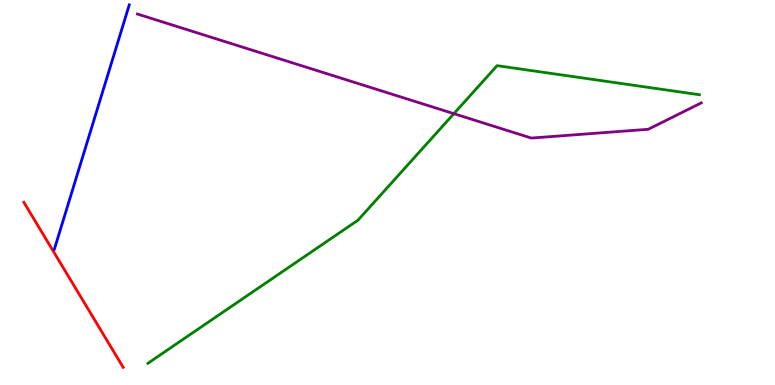[{'lines': ['blue', 'red'], 'intersections': []}, {'lines': ['green', 'red'], 'intersections': []}, {'lines': ['purple', 'red'], 'intersections': []}, {'lines': ['blue', 'green'], 'intersections': []}, {'lines': ['blue', 'purple'], 'intersections': []}, {'lines': ['green', 'purple'], 'intersections': [{'x': 5.86, 'y': 7.05}]}]